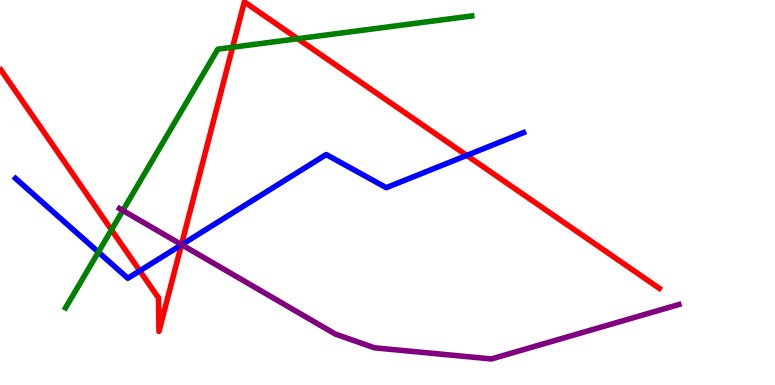[{'lines': ['blue', 'red'], 'intersections': [{'x': 1.8, 'y': 2.97}, {'x': 2.34, 'y': 3.64}, {'x': 6.02, 'y': 5.96}]}, {'lines': ['green', 'red'], 'intersections': [{'x': 1.44, 'y': 4.03}, {'x': 3.0, 'y': 8.77}, {'x': 3.84, 'y': 8.99}]}, {'lines': ['purple', 'red'], 'intersections': [{'x': 2.34, 'y': 3.65}]}, {'lines': ['blue', 'green'], 'intersections': [{'x': 1.27, 'y': 3.45}]}, {'lines': ['blue', 'purple'], 'intersections': [{'x': 2.34, 'y': 3.64}]}, {'lines': ['green', 'purple'], 'intersections': [{'x': 1.59, 'y': 4.53}]}]